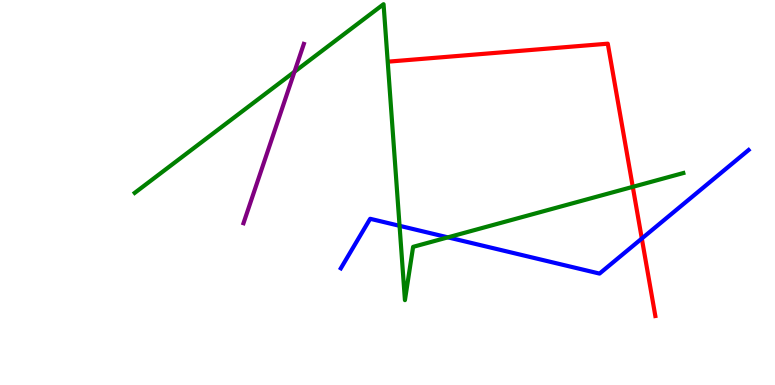[{'lines': ['blue', 'red'], 'intersections': [{'x': 8.28, 'y': 3.8}]}, {'lines': ['green', 'red'], 'intersections': [{'x': 8.16, 'y': 5.15}]}, {'lines': ['purple', 'red'], 'intersections': []}, {'lines': ['blue', 'green'], 'intersections': [{'x': 5.16, 'y': 4.13}, {'x': 5.78, 'y': 3.83}]}, {'lines': ['blue', 'purple'], 'intersections': []}, {'lines': ['green', 'purple'], 'intersections': [{'x': 3.8, 'y': 8.14}]}]